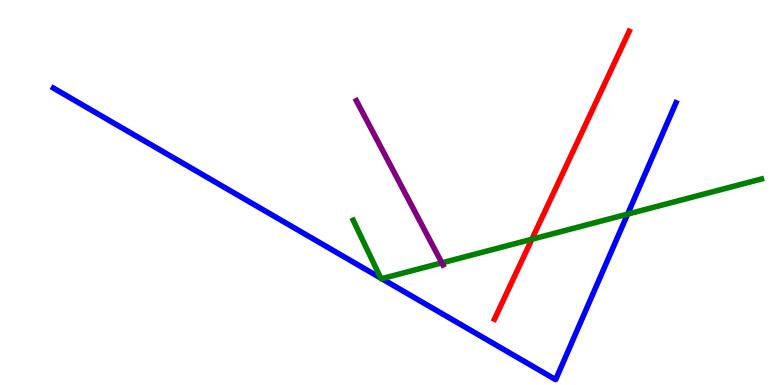[{'lines': ['blue', 'red'], 'intersections': []}, {'lines': ['green', 'red'], 'intersections': [{'x': 6.86, 'y': 3.79}]}, {'lines': ['purple', 'red'], 'intersections': []}, {'lines': ['blue', 'green'], 'intersections': [{'x': 4.91, 'y': 2.78}, {'x': 4.93, 'y': 2.76}, {'x': 8.1, 'y': 4.44}]}, {'lines': ['blue', 'purple'], 'intersections': []}, {'lines': ['green', 'purple'], 'intersections': [{'x': 5.7, 'y': 3.17}]}]